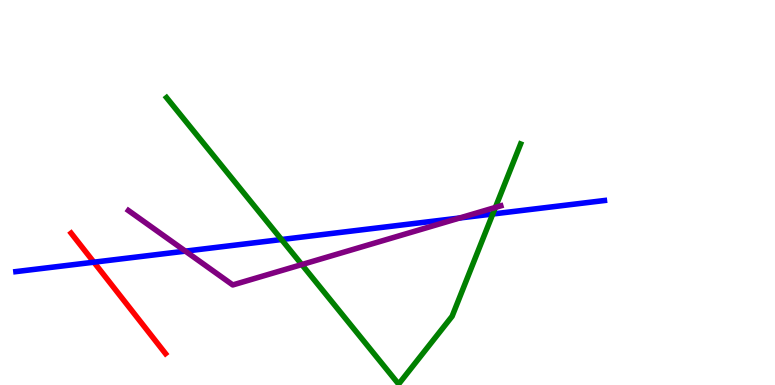[{'lines': ['blue', 'red'], 'intersections': [{'x': 1.21, 'y': 3.19}]}, {'lines': ['green', 'red'], 'intersections': []}, {'lines': ['purple', 'red'], 'intersections': []}, {'lines': ['blue', 'green'], 'intersections': [{'x': 3.63, 'y': 3.78}, {'x': 6.36, 'y': 4.44}]}, {'lines': ['blue', 'purple'], 'intersections': [{'x': 2.39, 'y': 3.48}, {'x': 5.93, 'y': 4.34}]}, {'lines': ['green', 'purple'], 'intersections': [{'x': 3.89, 'y': 3.13}, {'x': 6.39, 'y': 4.61}]}]